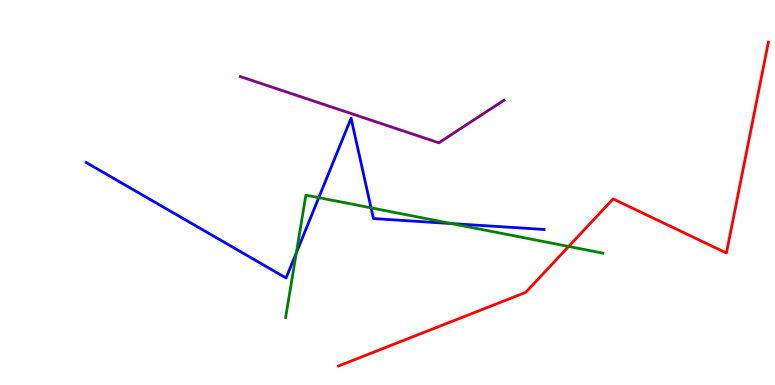[{'lines': ['blue', 'red'], 'intersections': []}, {'lines': ['green', 'red'], 'intersections': [{'x': 7.34, 'y': 3.6}]}, {'lines': ['purple', 'red'], 'intersections': []}, {'lines': ['blue', 'green'], 'intersections': [{'x': 3.82, 'y': 3.43}, {'x': 4.11, 'y': 4.87}, {'x': 4.79, 'y': 4.6}, {'x': 5.82, 'y': 4.19}]}, {'lines': ['blue', 'purple'], 'intersections': []}, {'lines': ['green', 'purple'], 'intersections': []}]